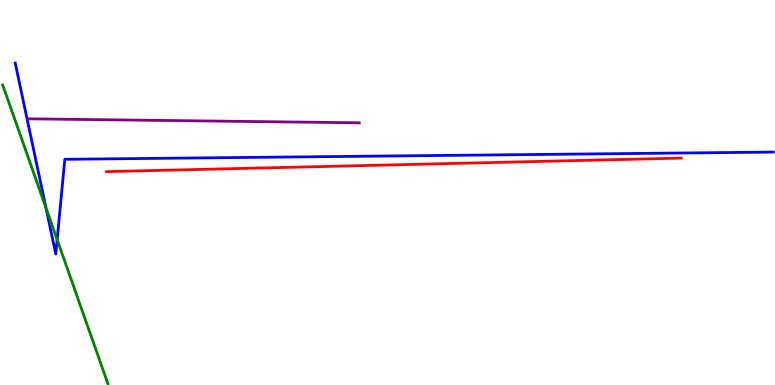[{'lines': ['blue', 'red'], 'intersections': []}, {'lines': ['green', 'red'], 'intersections': []}, {'lines': ['purple', 'red'], 'intersections': []}, {'lines': ['blue', 'green'], 'intersections': [{'x': 0.594, 'y': 4.6}, {'x': 0.738, 'y': 3.78}]}, {'lines': ['blue', 'purple'], 'intersections': []}, {'lines': ['green', 'purple'], 'intersections': []}]